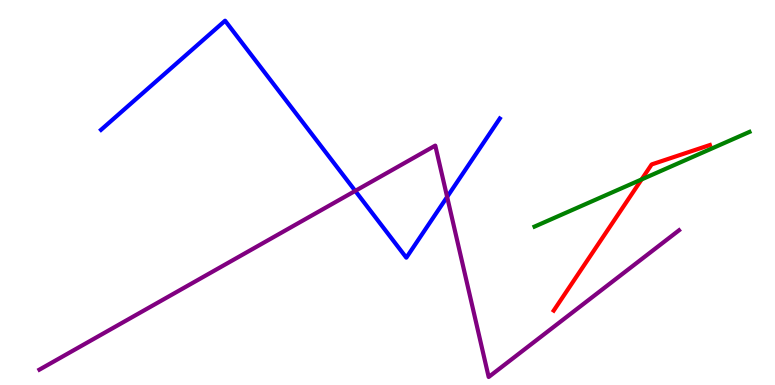[{'lines': ['blue', 'red'], 'intersections': []}, {'lines': ['green', 'red'], 'intersections': [{'x': 8.28, 'y': 5.34}]}, {'lines': ['purple', 'red'], 'intersections': []}, {'lines': ['blue', 'green'], 'intersections': []}, {'lines': ['blue', 'purple'], 'intersections': [{'x': 4.58, 'y': 5.04}, {'x': 5.77, 'y': 4.89}]}, {'lines': ['green', 'purple'], 'intersections': []}]